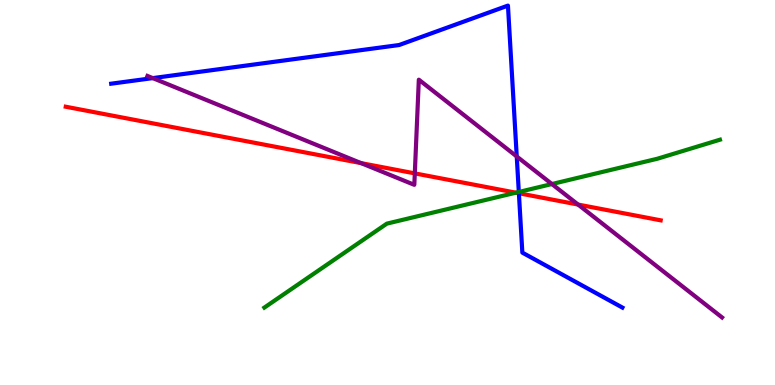[{'lines': ['blue', 'red'], 'intersections': [{'x': 6.7, 'y': 4.98}]}, {'lines': ['green', 'red'], 'intersections': [{'x': 6.66, 'y': 5.0}]}, {'lines': ['purple', 'red'], 'intersections': [{'x': 4.66, 'y': 5.76}, {'x': 5.35, 'y': 5.5}, {'x': 7.46, 'y': 4.69}]}, {'lines': ['blue', 'green'], 'intersections': [{'x': 6.69, 'y': 5.01}]}, {'lines': ['blue', 'purple'], 'intersections': [{'x': 1.97, 'y': 7.97}, {'x': 6.67, 'y': 5.94}]}, {'lines': ['green', 'purple'], 'intersections': [{'x': 7.12, 'y': 5.22}]}]